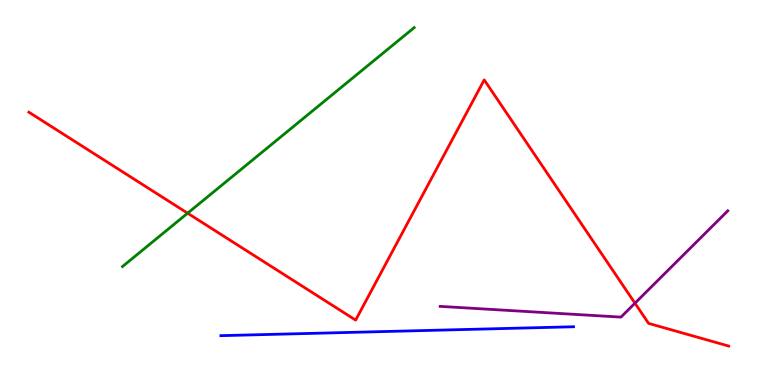[{'lines': ['blue', 'red'], 'intersections': []}, {'lines': ['green', 'red'], 'intersections': [{'x': 2.42, 'y': 4.46}]}, {'lines': ['purple', 'red'], 'intersections': [{'x': 8.19, 'y': 2.12}]}, {'lines': ['blue', 'green'], 'intersections': []}, {'lines': ['blue', 'purple'], 'intersections': []}, {'lines': ['green', 'purple'], 'intersections': []}]